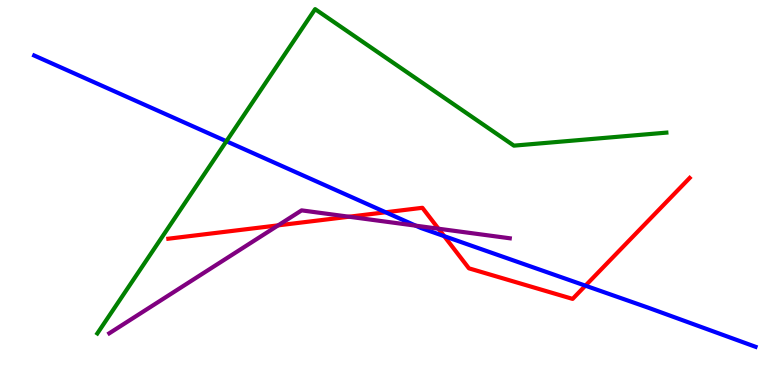[{'lines': ['blue', 'red'], 'intersections': [{'x': 4.98, 'y': 4.49}, {'x': 5.73, 'y': 3.87}, {'x': 7.55, 'y': 2.58}]}, {'lines': ['green', 'red'], 'intersections': []}, {'lines': ['purple', 'red'], 'intersections': [{'x': 3.59, 'y': 4.15}, {'x': 4.5, 'y': 4.37}, {'x': 5.66, 'y': 4.06}]}, {'lines': ['blue', 'green'], 'intersections': [{'x': 2.92, 'y': 6.33}]}, {'lines': ['blue', 'purple'], 'intersections': [{'x': 5.36, 'y': 4.14}]}, {'lines': ['green', 'purple'], 'intersections': []}]